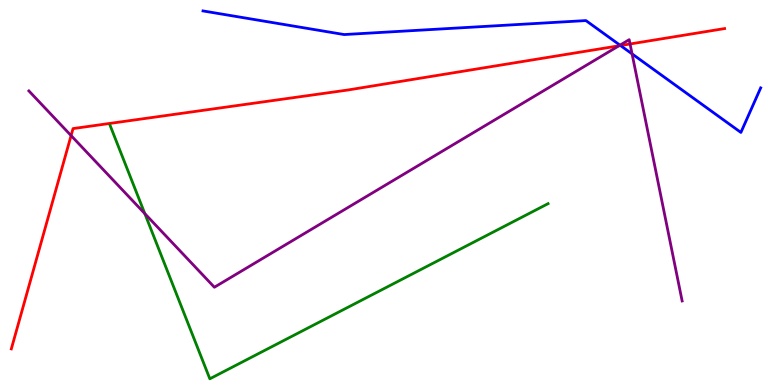[{'lines': ['blue', 'red'], 'intersections': [{'x': 8.01, 'y': 8.82}]}, {'lines': ['green', 'red'], 'intersections': []}, {'lines': ['purple', 'red'], 'intersections': [{'x': 0.917, 'y': 6.48}, {'x': 7.99, 'y': 8.81}, {'x': 8.13, 'y': 8.86}]}, {'lines': ['blue', 'green'], 'intersections': []}, {'lines': ['blue', 'purple'], 'intersections': [{'x': 8.0, 'y': 8.83}, {'x': 8.16, 'y': 8.6}]}, {'lines': ['green', 'purple'], 'intersections': [{'x': 1.87, 'y': 4.45}]}]